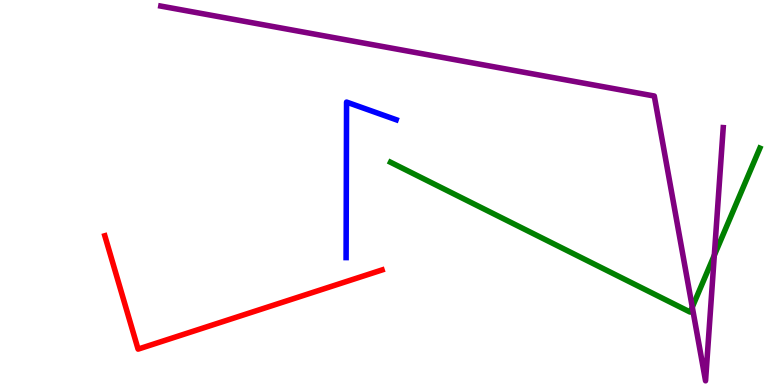[{'lines': ['blue', 'red'], 'intersections': []}, {'lines': ['green', 'red'], 'intersections': []}, {'lines': ['purple', 'red'], 'intersections': []}, {'lines': ['blue', 'green'], 'intersections': []}, {'lines': ['blue', 'purple'], 'intersections': []}, {'lines': ['green', 'purple'], 'intersections': [{'x': 8.93, 'y': 2.02}, {'x': 9.22, 'y': 3.37}]}]